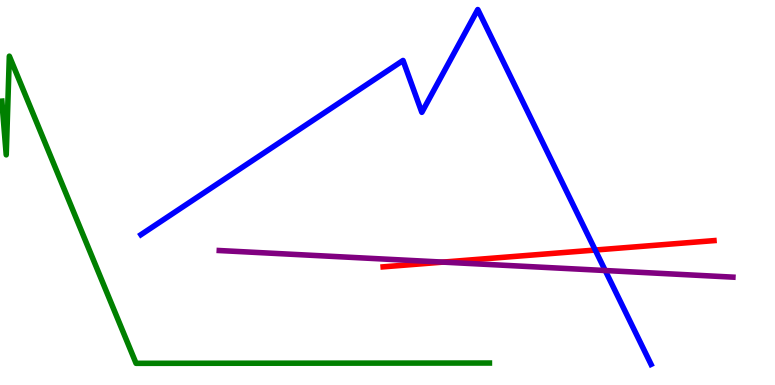[{'lines': ['blue', 'red'], 'intersections': [{'x': 7.68, 'y': 3.51}]}, {'lines': ['green', 'red'], 'intersections': []}, {'lines': ['purple', 'red'], 'intersections': [{'x': 5.71, 'y': 3.19}]}, {'lines': ['blue', 'green'], 'intersections': []}, {'lines': ['blue', 'purple'], 'intersections': [{'x': 7.81, 'y': 2.97}]}, {'lines': ['green', 'purple'], 'intersections': []}]